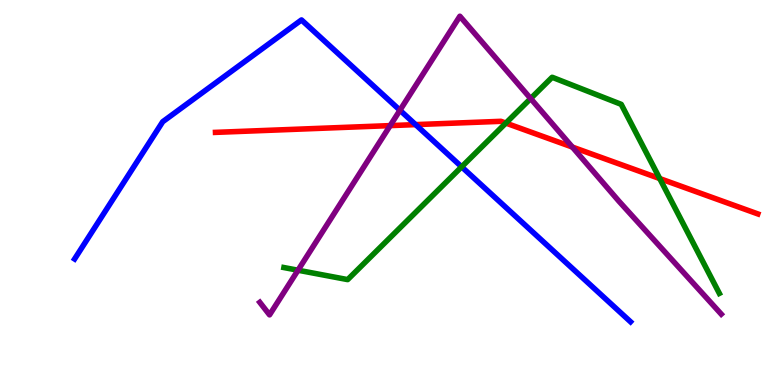[{'lines': ['blue', 'red'], 'intersections': [{'x': 5.36, 'y': 6.76}]}, {'lines': ['green', 'red'], 'intersections': [{'x': 6.53, 'y': 6.8}, {'x': 8.51, 'y': 5.36}]}, {'lines': ['purple', 'red'], 'intersections': [{'x': 5.03, 'y': 6.74}, {'x': 7.39, 'y': 6.18}]}, {'lines': ['blue', 'green'], 'intersections': [{'x': 5.96, 'y': 5.67}]}, {'lines': ['blue', 'purple'], 'intersections': [{'x': 5.16, 'y': 7.14}]}, {'lines': ['green', 'purple'], 'intersections': [{'x': 3.85, 'y': 2.98}, {'x': 6.85, 'y': 7.44}]}]